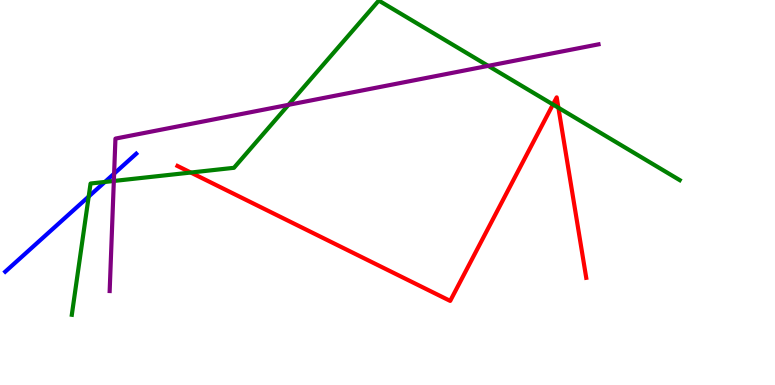[{'lines': ['blue', 'red'], 'intersections': []}, {'lines': ['green', 'red'], 'intersections': [{'x': 2.46, 'y': 5.52}, {'x': 7.13, 'y': 7.29}, {'x': 7.21, 'y': 7.2}]}, {'lines': ['purple', 'red'], 'intersections': []}, {'lines': ['blue', 'green'], 'intersections': [{'x': 1.14, 'y': 4.89}, {'x': 1.35, 'y': 5.27}]}, {'lines': ['blue', 'purple'], 'intersections': [{'x': 1.47, 'y': 5.49}]}, {'lines': ['green', 'purple'], 'intersections': [{'x': 1.47, 'y': 5.3}, {'x': 3.72, 'y': 7.28}, {'x': 6.3, 'y': 8.29}]}]